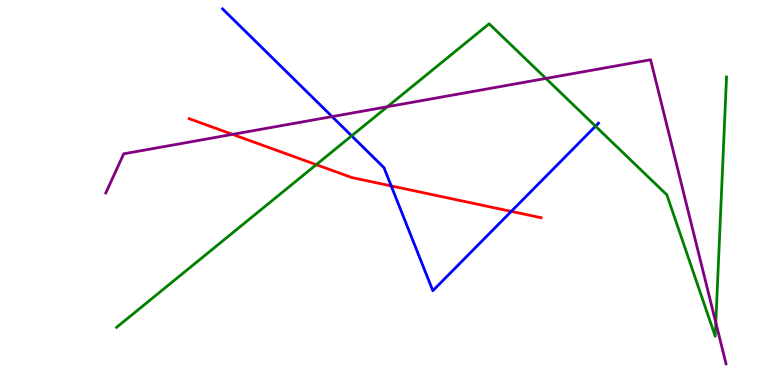[{'lines': ['blue', 'red'], 'intersections': [{'x': 5.05, 'y': 5.17}, {'x': 6.6, 'y': 4.51}]}, {'lines': ['green', 'red'], 'intersections': [{'x': 4.08, 'y': 5.72}]}, {'lines': ['purple', 'red'], 'intersections': [{'x': 3.0, 'y': 6.51}]}, {'lines': ['blue', 'green'], 'intersections': [{'x': 4.54, 'y': 6.47}, {'x': 7.68, 'y': 6.72}]}, {'lines': ['blue', 'purple'], 'intersections': [{'x': 4.28, 'y': 6.97}]}, {'lines': ['green', 'purple'], 'intersections': [{'x': 5.0, 'y': 7.23}, {'x': 7.04, 'y': 7.96}, {'x': 9.24, 'y': 1.62}]}]